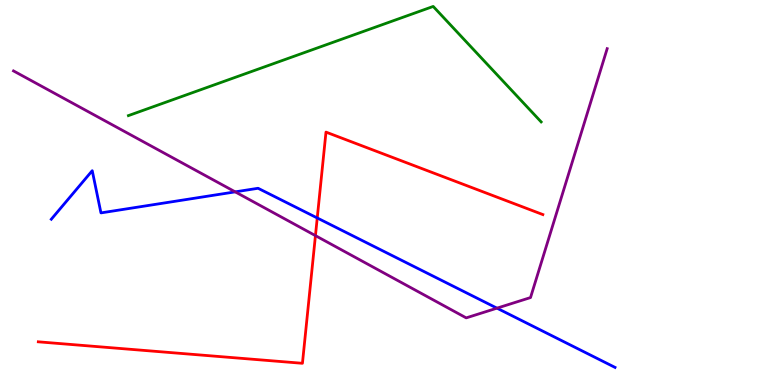[{'lines': ['blue', 'red'], 'intersections': [{'x': 4.09, 'y': 4.34}]}, {'lines': ['green', 'red'], 'intersections': []}, {'lines': ['purple', 'red'], 'intersections': [{'x': 4.07, 'y': 3.88}]}, {'lines': ['blue', 'green'], 'intersections': []}, {'lines': ['blue', 'purple'], 'intersections': [{'x': 3.03, 'y': 5.02}, {'x': 6.41, 'y': 2.0}]}, {'lines': ['green', 'purple'], 'intersections': []}]